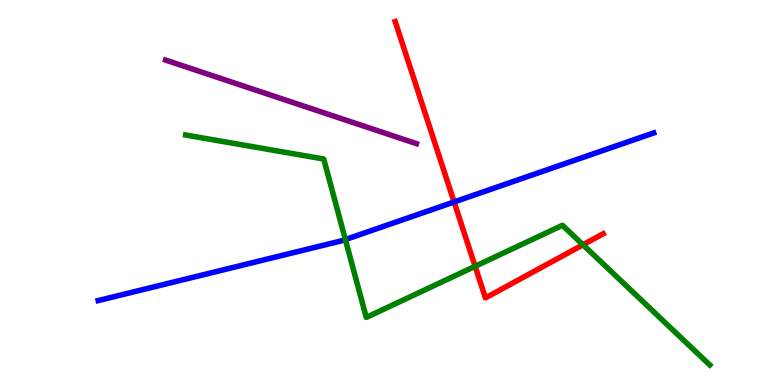[{'lines': ['blue', 'red'], 'intersections': [{'x': 5.86, 'y': 4.75}]}, {'lines': ['green', 'red'], 'intersections': [{'x': 6.13, 'y': 3.08}, {'x': 7.52, 'y': 3.64}]}, {'lines': ['purple', 'red'], 'intersections': []}, {'lines': ['blue', 'green'], 'intersections': [{'x': 4.46, 'y': 3.78}]}, {'lines': ['blue', 'purple'], 'intersections': []}, {'lines': ['green', 'purple'], 'intersections': []}]